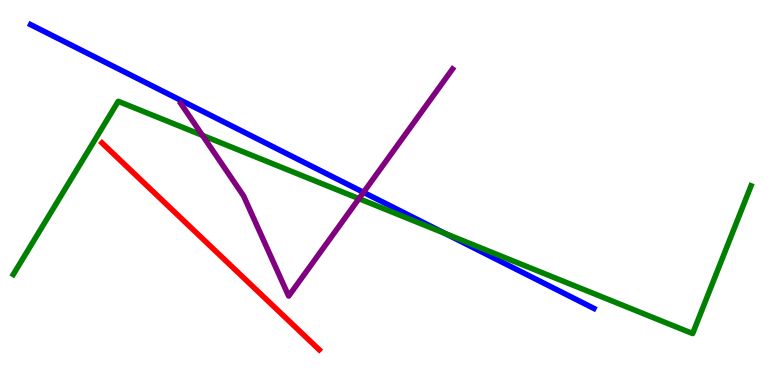[{'lines': ['blue', 'red'], 'intersections': []}, {'lines': ['green', 'red'], 'intersections': []}, {'lines': ['purple', 'red'], 'intersections': []}, {'lines': ['blue', 'green'], 'intersections': [{'x': 5.75, 'y': 3.93}]}, {'lines': ['blue', 'purple'], 'intersections': [{'x': 4.69, 'y': 5.0}]}, {'lines': ['green', 'purple'], 'intersections': [{'x': 2.61, 'y': 6.48}, {'x': 4.63, 'y': 4.84}]}]